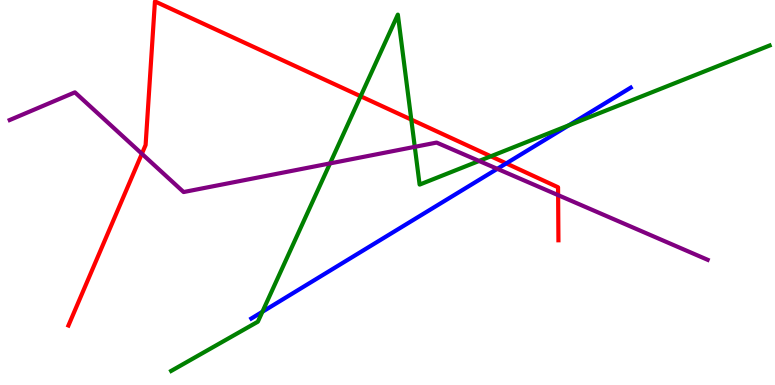[{'lines': ['blue', 'red'], 'intersections': [{'x': 6.53, 'y': 5.76}]}, {'lines': ['green', 'red'], 'intersections': [{'x': 4.65, 'y': 7.5}, {'x': 5.31, 'y': 6.89}, {'x': 6.33, 'y': 5.94}]}, {'lines': ['purple', 'red'], 'intersections': [{'x': 1.83, 'y': 6.01}, {'x': 7.2, 'y': 4.93}]}, {'lines': ['blue', 'green'], 'intersections': [{'x': 3.39, 'y': 1.9}, {'x': 7.34, 'y': 6.75}]}, {'lines': ['blue', 'purple'], 'intersections': [{'x': 6.42, 'y': 5.61}]}, {'lines': ['green', 'purple'], 'intersections': [{'x': 4.26, 'y': 5.76}, {'x': 5.35, 'y': 6.19}, {'x': 6.18, 'y': 5.82}]}]